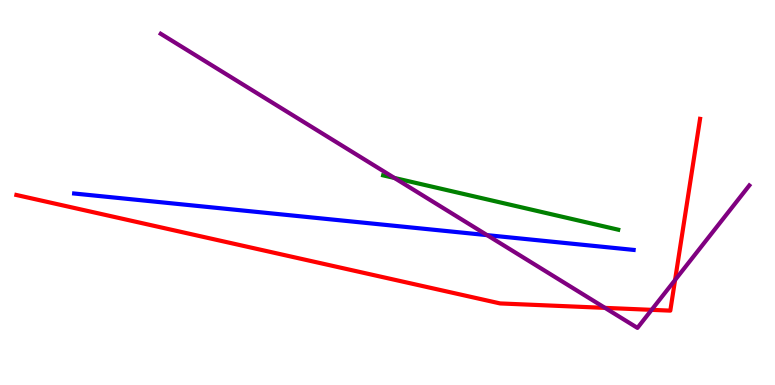[{'lines': ['blue', 'red'], 'intersections': []}, {'lines': ['green', 'red'], 'intersections': []}, {'lines': ['purple', 'red'], 'intersections': [{'x': 7.81, 'y': 2.0}, {'x': 8.41, 'y': 1.95}, {'x': 8.71, 'y': 2.73}]}, {'lines': ['blue', 'green'], 'intersections': []}, {'lines': ['blue', 'purple'], 'intersections': [{'x': 6.29, 'y': 3.89}]}, {'lines': ['green', 'purple'], 'intersections': [{'x': 5.09, 'y': 5.38}]}]